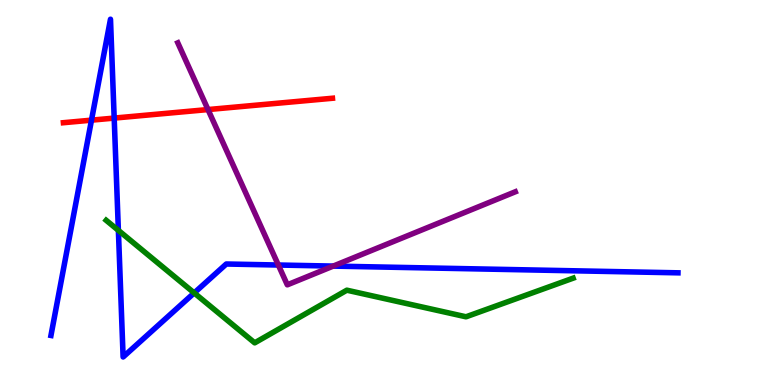[{'lines': ['blue', 'red'], 'intersections': [{'x': 1.18, 'y': 6.88}, {'x': 1.47, 'y': 6.93}]}, {'lines': ['green', 'red'], 'intersections': []}, {'lines': ['purple', 'red'], 'intersections': [{'x': 2.68, 'y': 7.15}]}, {'lines': ['blue', 'green'], 'intersections': [{'x': 1.53, 'y': 4.02}, {'x': 2.51, 'y': 2.39}]}, {'lines': ['blue', 'purple'], 'intersections': [{'x': 3.59, 'y': 3.12}, {'x': 4.3, 'y': 3.09}]}, {'lines': ['green', 'purple'], 'intersections': []}]